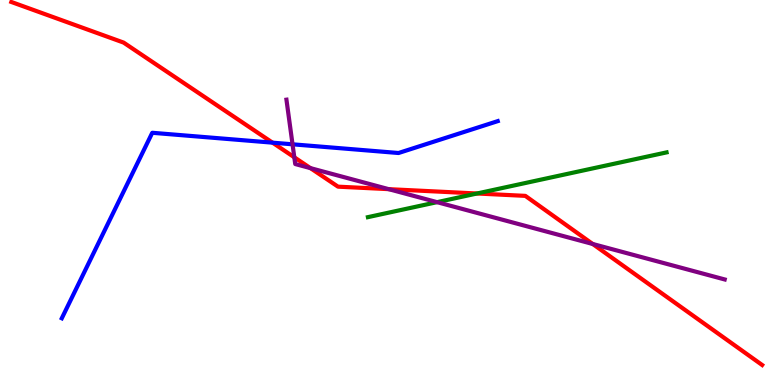[{'lines': ['blue', 'red'], 'intersections': [{'x': 3.52, 'y': 6.29}]}, {'lines': ['green', 'red'], 'intersections': [{'x': 6.15, 'y': 4.97}]}, {'lines': ['purple', 'red'], 'intersections': [{'x': 3.8, 'y': 5.91}, {'x': 4.01, 'y': 5.63}, {'x': 5.02, 'y': 5.09}, {'x': 7.65, 'y': 3.66}]}, {'lines': ['blue', 'green'], 'intersections': []}, {'lines': ['blue', 'purple'], 'intersections': [{'x': 3.77, 'y': 6.25}]}, {'lines': ['green', 'purple'], 'intersections': [{'x': 5.64, 'y': 4.75}]}]